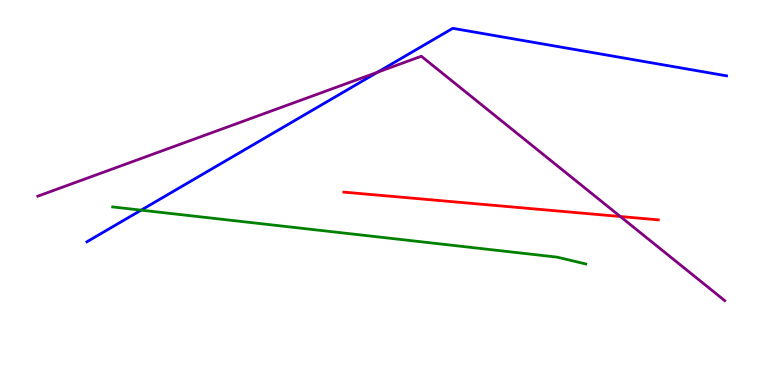[{'lines': ['blue', 'red'], 'intersections': []}, {'lines': ['green', 'red'], 'intersections': []}, {'lines': ['purple', 'red'], 'intersections': [{'x': 8.0, 'y': 4.38}]}, {'lines': ['blue', 'green'], 'intersections': [{'x': 1.82, 'y': 4.54}]}, {'lines': ['blue', 'purple'], 'intersections': [{'x': 4.87, 'y': 8.12}]}, {'lines': ['green', 'purple'], 'intersections': []}]